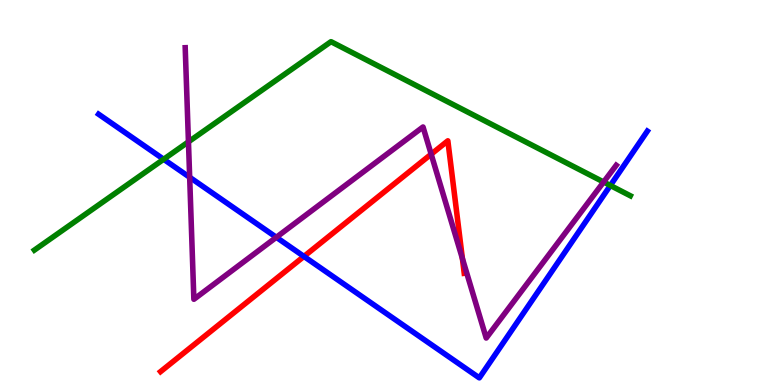[{'lines': ['blue', 'red'], 'intersections': [{'x': 3.92, 'y': 3.34}]}, {'lines': ['green', 'red'], 'intersections': []}, {'lines': ['purple', 'red'], 'intersections': [{'x': 5.56, 'y': 6.0}, {'x': 5.97, 'y': 3.29}]}, {'lines': ['blue', 'green'], 'intersections': [{'x': 2.11, 'y': 5.86}, {'x': 7.88, 'y': 5.18}]}, {'lines': ['blue', 'purple'], 'intersections': [{'x': 2.45, 'y': 5.4}, {'x': 3.57, 'y': 3.84}]}, {'lines': ['green', 'purple'], 'intersections': [{'x': 2.43, 'y': 6.32}, {'x': 7.79, 'y': 5.27}]}]